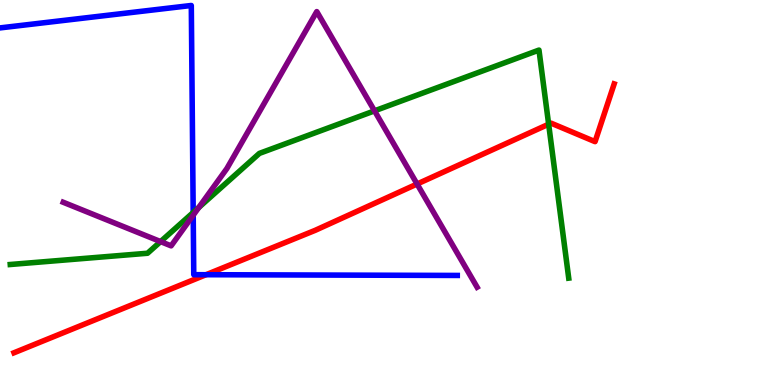[{'lines': ['blue', 'red'], 'intersections': [{'x': 2.66, 'y': 2.86}]}, {'lines': ['green', 'red'], 'intersections': [{'x': 7.08, 'y': 6.77}]}, {'lines': ['purple', 'red'], 'intersections': [{'x': 5.38, 'y': 5.22}]}, {'lines': ['blue', 'green'], 'intersections': [{'x': 2.49, 'y': 4.48}]}, {'lines': ['blue', 'purple'], 'intersections': [{'x': 2.49, 'y': 4.41}]}, {'lines': ['green', 'purple'], 'intersections': [{'x': 2.07, 'y': 3.72}, {'x': 2.56, 'y': 4.61}, {'x': 4.83, 'y': 7.12}]}]